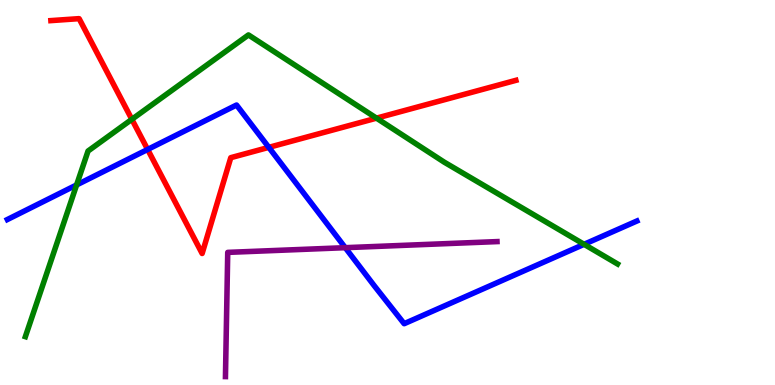[{'lines': ['blue', 'red'], 'intersections': [{'x': 1.91, 'y': 6.12}, {'x': 3.47, 'y': 6.17}]}, {'lines': ['green', 'red'], 'intersections': [{'x': 1.7, 'y': 6.9}, {'x': 4.86, 'y': 6.93}]}, {'lines': ['purple', 'red'], 'intersections': []}, {'lines': ['blue', 'green'], 'intersections': [{'x': 0.988, 'y': 5.2}, {'x': 7.54, 'y': 3.65}]}, {'lines': ['blue', 'purple'], 'intersections': [{'x': 4.45, 'y': 3.57}]}, {'lines': ['green', 'purple'], 'intersections': []}]